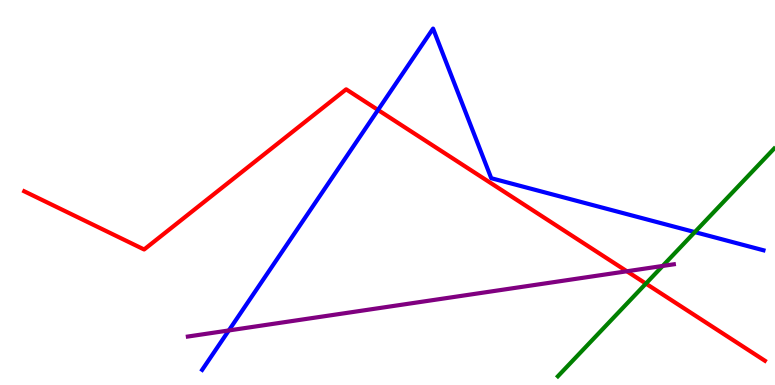[{'lines': ['blue', 'red'], 'intersections': [{'x': 4.88, 'y': 7.14}]}, {'lines': ['green', 'red'], 'intersections': [{'x': 8.33, 'y': 2.63}]}, {'lines': ['purple', 'red'], 'intersections': [{'x': 8.09, 'y': 2.95}]}, {'lines': ['blue', 'green'], 'intersections': [{'x': 8.97, 'y': 3.97}]}, {'lines': ['blue', 'purple'], 'intersections': [{'x': 2.95, 'y': 1.42}]}, {'lines': ['green', 'purple'], 'intersections': [{'x': 8.55, 'y': 3.09}]}]